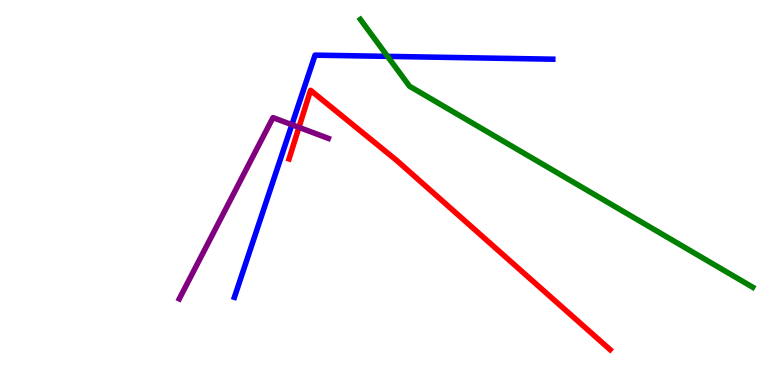[{'lines': ['blue', 'red'], 'intersections': []}, {'lines': ['green', 'red'], 'intersections': []}, {'lines': ['purple', 'red'], 'intersections': [{'x': 3.86, 'y': 6.69}]}, {'lines': ['blue', 'green'], 'intersections': [{'x': 5.0, 'y': 8.54}]}, {'lines': ['blue', 'purple'], 'intersections': [{'x': 3.77, 'y': 6.76}]}, {'lines': ['green', 'purple'], 'intersections': []}]